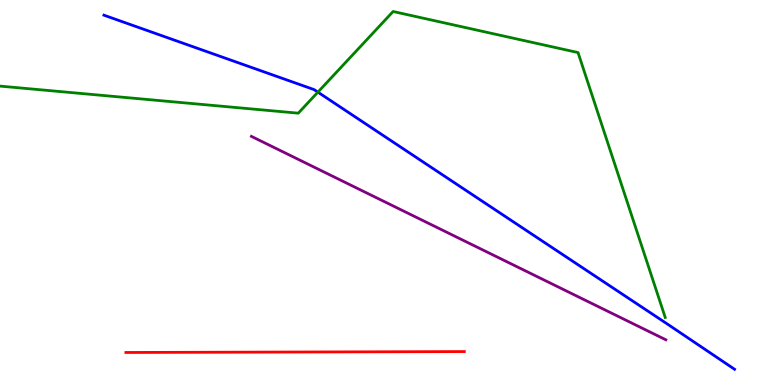[{'lines': ['blue', 'red'], 'intersections': []}, {'lines': ['green', 'red'], 'intersections': []}, {'lines': ['purple', 'red'], 'intersections': []}, {'lines': ['blue', 'green'], 'intersections': [{'x': 4.1, 'y': 7.61}]}, {'lines': ['blue', 'purple'], 'intersections': []}, {'lines': ['green', 'purple'], 'intersections': []}]